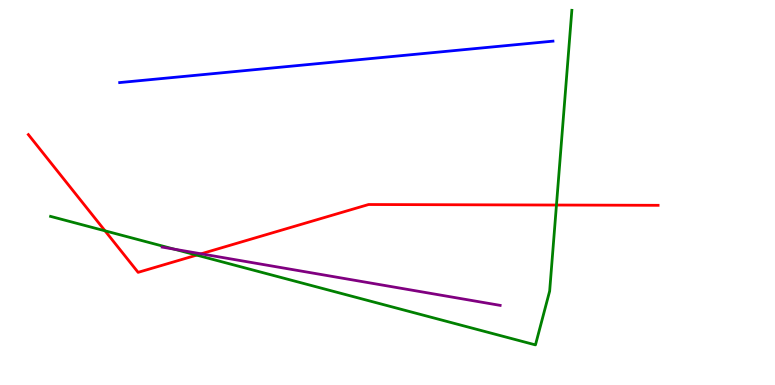[{'lines': ['blue', 'red'], 'intersections': []}, {'lines': ['green', 'red'], 'intersections': [{'x': 1.36, 'y': 4.0}, {'x': 2.54, 'y': 3.37}, {'x': 7.18, 'y': 4.67}]}, {'lines': ['purple', 'red'], 'intersections': [{'x': 2.6, 'y': 3.41}]}, {'lines': ['blue', 'green'], 'intersections': []}, {'lines': ['blue', 'purple'], 'intersections': []}, {'lines': ['green', 'purple'], 'intersections': [{'x': 2.25, 'y': 3.53}]}]